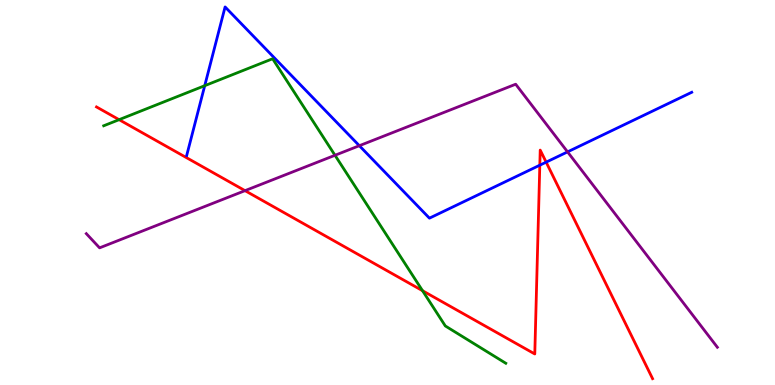[{'lines': ['blue', 'red'], 'intersections': [{'x': 6.97, 'y': 5.71}, {'x': 7.05, 'y': 5.79}]}, {'lines': ['green', 'red'], 'intersections': [{'x': 1.54, 'y': 6.89}, {'x': 5.45, 'y': 2.45}]}, {'lines': ['purple', 'red'], 'intersections': [{'x': 3.16, 'y': 5.05}]}, {'lines': ['blue', 'green'], 'intersections': [{'x': 2.64, 'y': 7.77}]}, {'lines': ['blue', 'purple'], 'intersections': [{'x': 4.64, 'y': 6.22}, {'x': 7.32, 'y': 6.06}]}, {'lines': ['green', 'purple'], 'intersections': [{'x': 4.32, 'y': 5.97}]}]